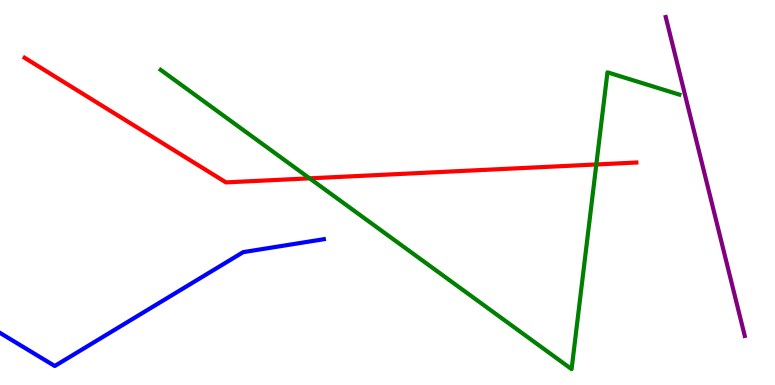[{'lines': ['blue', 'red'], 'intersections': []}, {'lines': ['green', 'red'], 'intersections': [{'x': 4.0, 'y': 5.37}, {'x': 7.69, 'y': 5.73}]}, {'lines': ['purple', 'red'], 'intersections': []}, {'lines': ['blue', 'green'], 'intersections': []}, {'lines': ['blue', 'purple'], 'intersections': []}, {'lines': ['green', 'purple'], 'intersections': []}]